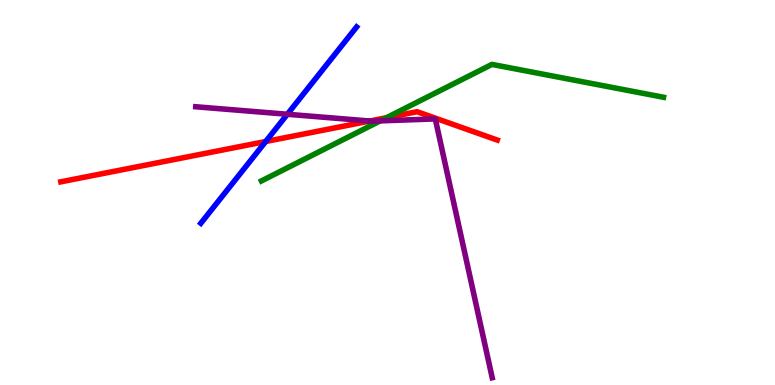[{'lines': ['blue', 'red'], 'intersections': [{'x': 3.43, 'y': 6.32}]}, {'lines': ['green', 'red'], 'intersections': [{'x': 4.99, 'y': 6.94}]}, {'lines': ['purple', 'red'], 'intersections': [{'x': 4.77, 'y': 6.86}]}, {'lines': ['blue', 'green'], 'intersections': []}, {'lines': ['blue', 'purple'], 'intersections': [{'x': 3.71, 'y': 7.03}]}, {'lines': ['green', 'purple'], 'intersections': [{'x': 4.91, 'y': 6.86}]}]